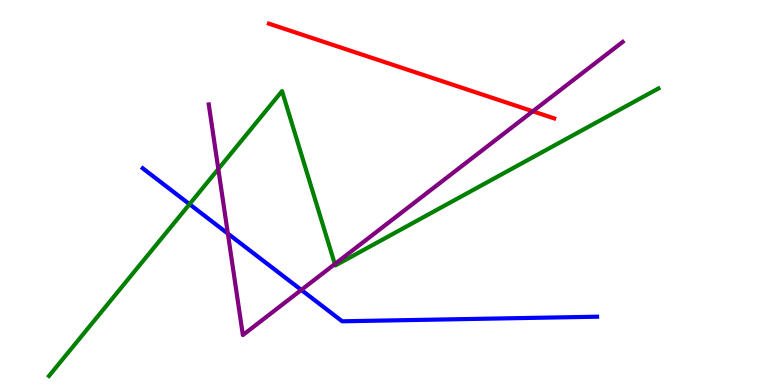[{'lines': ['blue', 'red'], 'intersections': []}, {'lines': ['green', 'red'], 'intersections': []}, {'lines': ['purple', 'red'], 'intersections': [{'x': 6.87, 'y': 7.11}]}, {'lines': ['blue', 'green'], 'intersections': [{'x': 2.45, 'y': 4.7}]}, {'lines': ['blue', 'purple'], 'intersections': [{'x': 2.94, 'y': 3.93}, {'x': 3.89, 'y': 2.47}]}, {'lines': ['green', 'purple'], 'intersections': [{'x': 2.82, 'y': 5.61}, {'x': 4.32, 'y': 3.14}]}]